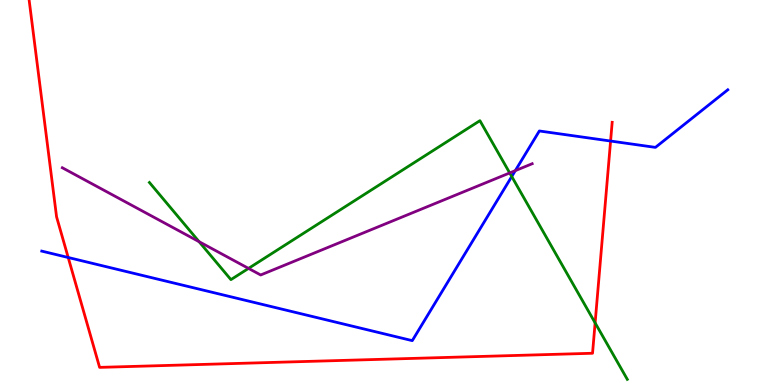[{'lines': ['blue', 'red'], 'intersections': [{'x': 0.88, 'y': 3.31}, {'x': 7.88, 'y': 6.34}]}, {'lines': ['green', 'red'], 'intersections': [{'x': 7.68, 'y': 1.61}]}, {'lines': ['purple', 'red'], 'intersections': []}, {'lines': ['blue', 'green'], 'intersections': [{'x': 6.6, 'y': 5.41}]}, {'lines': ['blue', 'purple'], 'intersections': [{'x': 6.65, 'y': 5.57}]}, {'lines': ['green', 'purple'], 'intersections': [{'x': 2.57, 'y': 3.72}, {'x': 3.21, 'y': 3.03}, {'x': 6.58, 'y': 5.51}]}]